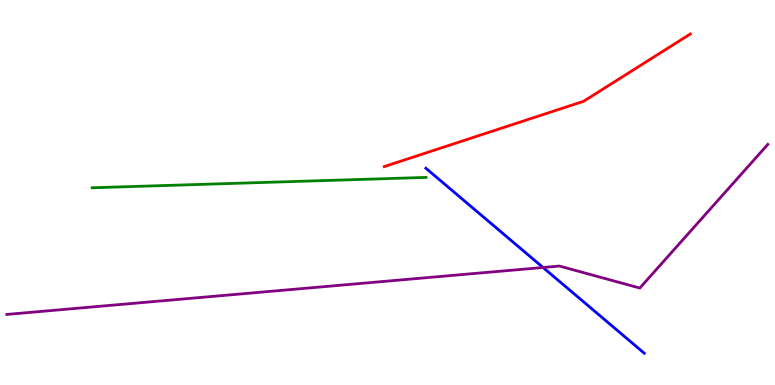[{'lines': ['blue', 'red'], 'intersections': []}, {'lines': ['green', 'red'], 'intersections': []}, {'lines': ['purple', 'red'], 'intersections': []}, {'lines': ['blue', 'green'], 'intersections': []}, {'lines': ['blue', 'purple'], 'intersections': [{'x': 7.01, 'y': 3.05}]}, {'lines': ['green', 'purple'], 'intersections': []}]